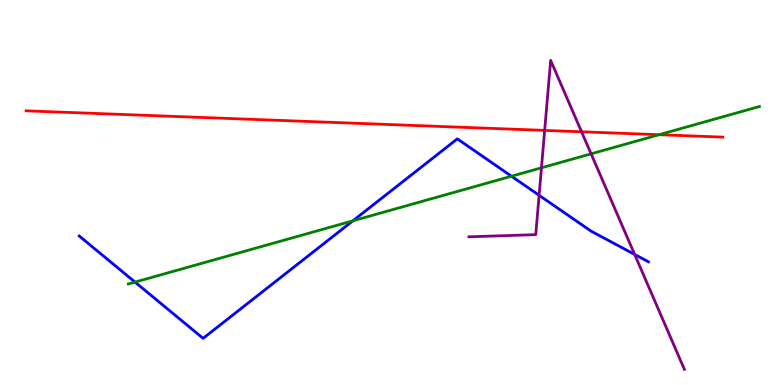[{'lines': ['blue', 'red'], 'intersections': []}, {'lines': ['green', 'red'], 'intersections': [{'x': 8.5, 'y': 6.5}]}, {'lines': ['purple', 'red'], 'intersections': [{'x': 7.03, 'y': 6.61}, {'x': 7.5, 'y': 6.58}]}, {'lines': ['blue', 'green'], 'intersections': [{'x': 1.74, 'y': 2.67}, {'x': 4.55, 'y': 4.26}, {'x': 6.6, 'y': 5.42}]}, {'lines': ['blue', 'purple'], 'intersections': [{'x': 6.96, 'y': 4.93}, {'x': 8.19, 'y': 3.39}]}, {'lines': ['green', 'purple'], 'intersections': [{'x': 6.99, 'y': 5.64}, {'x': 7.63, 'y': 6.0}]}]